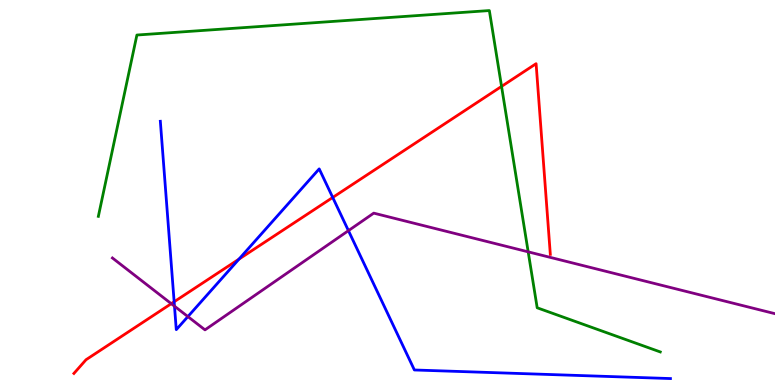[{'lines': ['blue', 'red'], 'intersections': [{'x': 2.25, 'y': 2.16}, {'x': 3.08, 'y': 3.27}, {'x': 4.29, 'y': 4.87}]}, {'lines': ['green', 'red'], 'intersections': [{'x': 6.47, 'y': 7.76}]}, {'lines': ['purple', 'red'], 'intersections': [{'x': 2.21, 'y': 2.11}]}, {'lines': ['blue', 'green'], 'intersections': []}, {'lines': ['blue', 'purple'], 'intersections': [{'x': 2.25, 'y': 2.05}, {'x': 2.42, 'y': 1.78}, {'x': 4.5, 'y': 4.01}]}, {'lines': ['green', 'purple'], 'intersections': [{'x': 6.82, 'y': 3.46}]}]